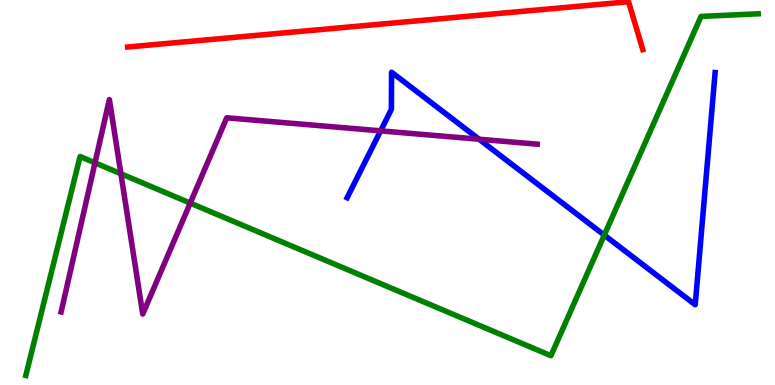[{'lines': ['blue', 'red'], 'intersections': []}, {'lines': ['green', 'red'], 'intersections': []}, {'lines': ['purple', 'red'], 'intersections': []}, {'lines': ['blue', 'green'], 'intersections': [{'x': 7.8, 'y': 3.89}]}, {'lines': ['blue', 'purple'], 'intersections': [{'x': 4.91, 'y': 6.6}, {'x': 6.18, 'y': 6.38}]}, {'lines': ['green', 'purple'], 'intersections': [{'x': 1.23, 'y': 5.77}, {'x': 1.56, 'y': 5.49}, {'x': 2.45, 'y': 4.72}]}]